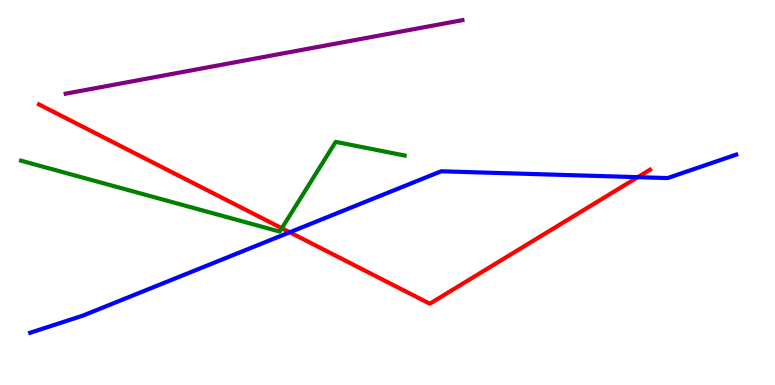[{'lines': ['blue', 'red'], 'intersections': [{'x': 3.74, 'y': 3.97}, {'x': 8.23, 'y': 5.4}]}, {'lines': ['green', 'red'], 'intersections': [{'x': 3.64, 'y': 4.07}]}, {'lines': ['purple', 'red'], 'intersections': []}, {'lines': ['blue', 'green'], 'intersections': []}, {'lines': ['blue', 'purple'], 'intersections': []}, {'lines': ['green', 'purple'], 'intersections': []}]